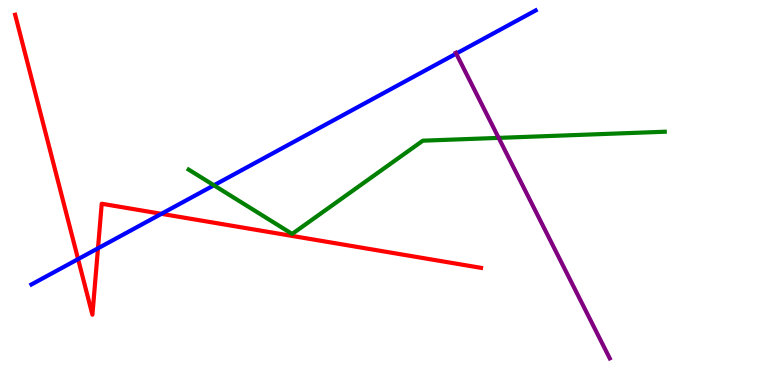[{'lines': ['blue', 'red'], 'intersections': [{'x': 1.01, 'y': 3.27}, {'x': 1.26, 'y': 3.55}, {'x': 2.08, 'y': 4.45}]}, {'lines': ['green', 'red'], 'intersections': []}, {'lines': ['purple', 'red'], 'intersections': []}, {'lines': ['blue', 'green'], 'intersections': [{'x': 2.76, 'y': 5.19}]}, {'lines': ['blue', 'purple'], 'intersections': [{'x': 5.89, 'y': 8.61}]}, {'lines': ['green', 'purple'], 'intersections': [{'x': 6.43, 'y': 6.42}]}]